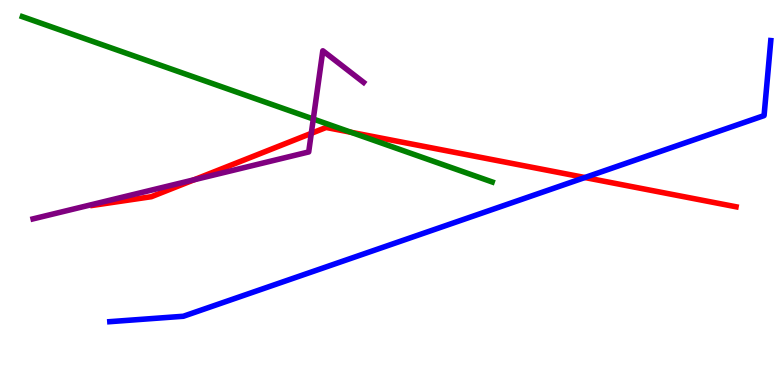[{'lines': ['blue', 'red'], 'intersections': [{'x': 7.55, 'y': 5.39}]}, {'lines': ['green', 'red'], 'intersections': [{'x': 4.53, 'y': 6.56}]}, {'lines': ['purple', 'red'], 'intersections': [{'x': 2.5, 'y': 5.33}, {'x': 4.02, 'y': 6.54}]}, {'lines': ['blue', 'green'], 'intersections': []}, {'lines': ['blue', 'purple'], 'intersections': []}, {'lines': ['green', 'purple'], 'intersections': [{'x': 4.04, 'y': 6.91}]}]